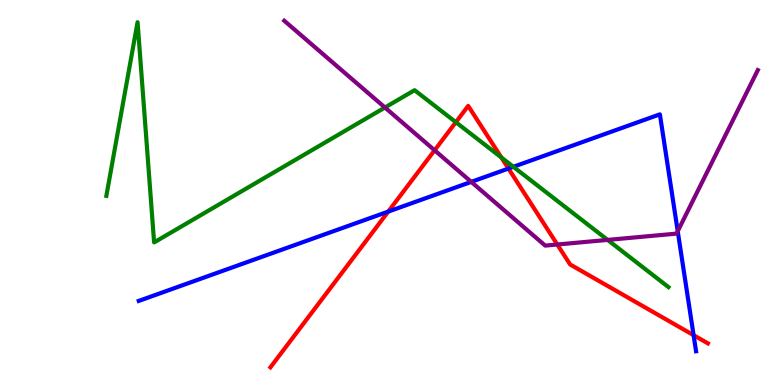[{'lines': ['blue', 'red'], 'intersections': [{'x': 5.01, 'y': 4.5}, {'x': 6.56, 'y': 5.62}, {'x': 8.95, 'y': 1.29}]}, {'lines': ['green', 'red'], 'intersections': [{'x': 5.88, 'y': 6.83}, {'x': 6.47, 'y': 5.91}]}, {'lines': ['purple', 'red'], 'intersections': [{'x': 5.61, 'y': 6.1}, {'x': 7.19, 'y': 3.65}]}, {'lines': ['blue', 'green'], 'intersections': [{'x': 6.62, 'y': 5.67}]}, {'lines': ['blue', 'purple'], 'intersections': [{'x': 6.08, 'y': 5.28}, {'x': 8.74, 'y': 3.99}]}, {'lines': ['green', 'purple'], 'intersections': [{'x': 4.97, 'y': 7.21}, {'x': 7.84, 'y': 3.77}]}]